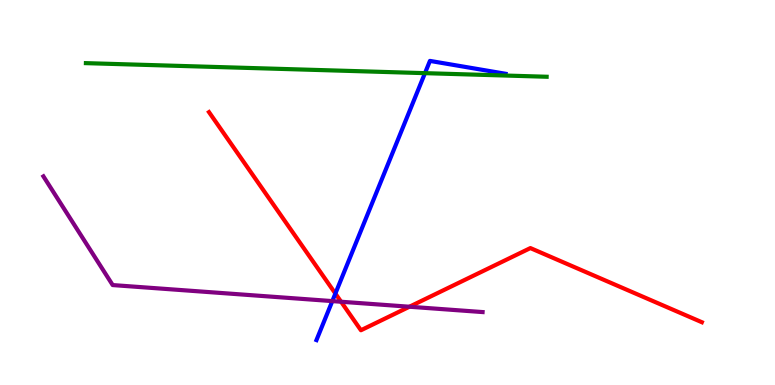[{'lines': ['blue', 'red'], 'intersections': [{'x': 4.33, 'y': 2.38}]}, {'lines': ['green', 'red'], 'intersections': []}, {'lines': ['purple', 'red'], 'intersections': [{'x': 4.4, 'y': 2.16}, {'x': 5.28, 'y': 2.03}]}, {'lines': ['blue', 'green'], 'intersections': [{'x': 5.48, 'y': 8.1}]}, {'lines': ['blue', 'purple'], 'intersections': [{'x': 4.29, 'y': 2.18}]}, {'lines': ['green', 'purple'], 'intersections': []}]